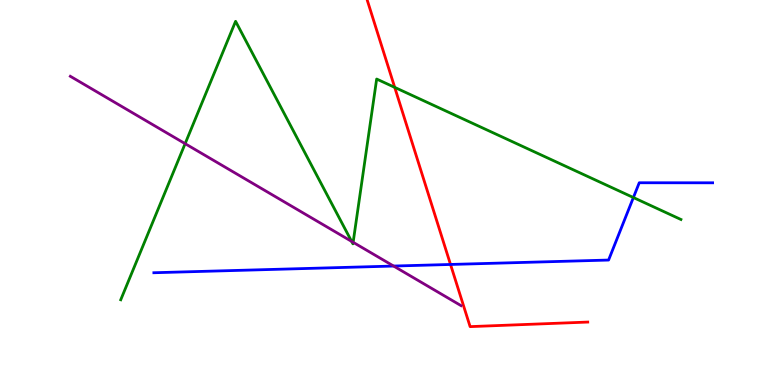[{'lines': ['blue', 'red'], 'intersections': [{'x': 5.81, 'y': 3.13}]}, {'lines': ['green', 'red'], 'intersections': [{'x': 5.09, 'y': 7.73}]}, {'lines': ['purple', 'red'], 'intersections': []}, {'lines': ['blue', 'green'], 'intersections': [{'x': 8.17, 'y': 4.87}]}, {'lines': ['blue', 'purple'], 'intersections': [{'x': 5.08, 'y': 3.09}]}, {'lines': ['green', 'purple'], 'intersections': [{'x': 2.39, 'y': 6.27}, {'x': 4.54, 'y': 3.73}, {'x': 4.56, 'y': 3.71}]}]